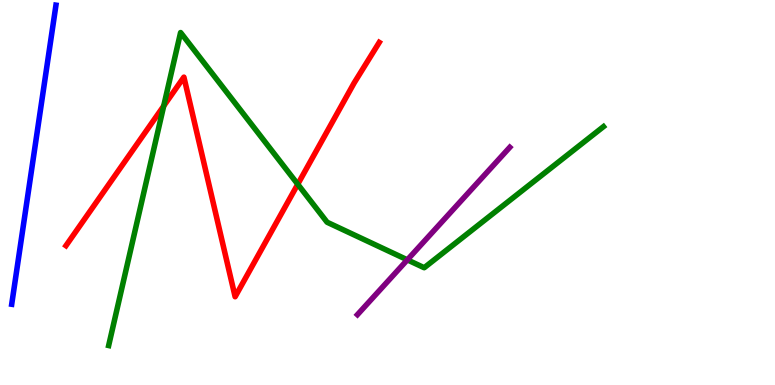[{'lines': ['blue', 'red'], 'intersections': []}, {'lines': ['green', 'red'], 'intersections': [{'x': 2.11, 'y': 7.25}, {'x': 3.84, 'y': 5.21}]}, {'lines': ['purple', 'red'], 'intersections': []}, {'lines': ['blue', 'green'], 'intersections': []}, {'lines': ['blue', 'purple'], 'intersections': []}, {'lines': ['green', 'purple'], 'intersections': [{'x': 5.26, 'y': 3.25}]}]